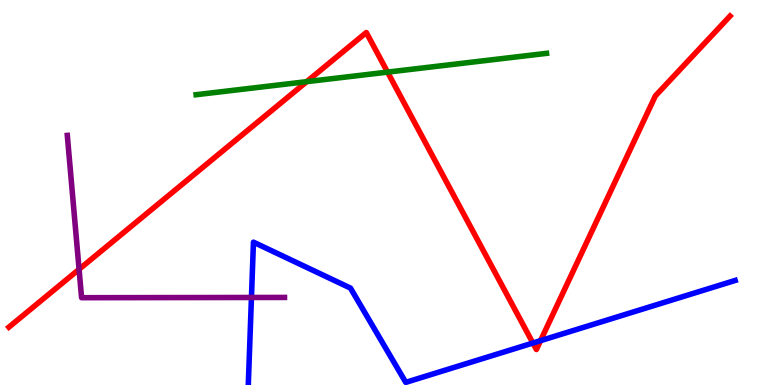[{'lines': ['blue', 'red'], 'intersections': [{'x': 6.88, 'y': 1.09}, {'x': 6.97, 'y': 1.15}]}, {'lines': ['green', 'red'], 'intersections': [{'x': 3.96, 'y': 7.88}, {'x': 5.0, 'y': 8.13}]}, {'lines': ['purple', 'red'], 'intersections': [{'x': 1.02, 'y': 3.01}]}, {'lines': ['blue', 'green'], 'intersections': []}, {'lines': ['blue', 'purple'], 'intersections': [{'x': 3.24, 'y': 2.27}]}, {'lines': ['green', 'purple'], 'intersections': []}]